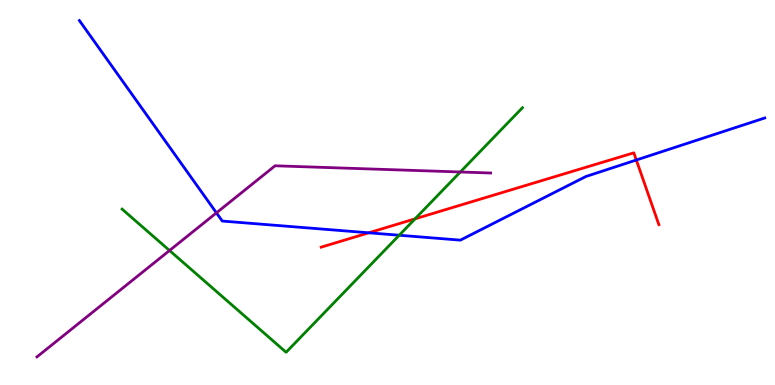[{'lines': ['blue', 'red'], 'intersections': [{'x': 4.76, 'y': 3.95}, {'x': 8.21, 'y': 5.84}]}, {'lines': ['green', 'red'], 'intersections': [{'x': 5.36, 'y': 4.32}]}, {'lines': ['purple', 'red'], 'intersections': []}, {'lines': ['blue', 'green'], 'intersections': [{'x': 5.15, 'y': 3.89}]}, {'lines': ['blue', 'purple'], 'intersections': [{'x': 2.79, 'y': 4.47}]}, {'lines': ['green', 'purple'], 'intersections': [{'x': 2.19, 'y': 3.49}, {'x': 5.94, 'y': 5.53}]}]